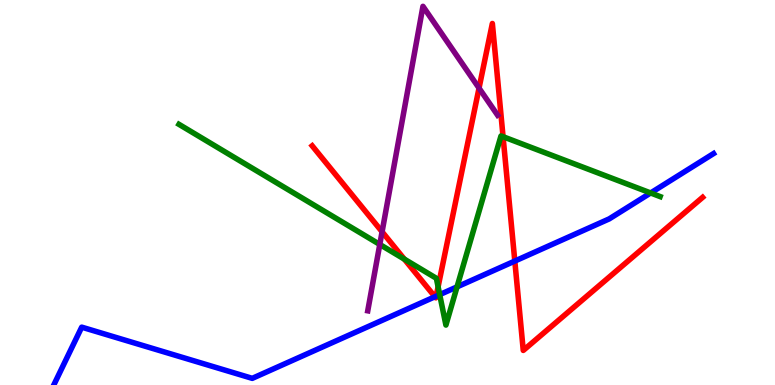[{'lines': ['blue', 'red'], 'intersections': [{'x': 5.61, 'y': 2.29}, {'x': 5.63, 'y': 2.31}, {'x': 6.64, 'y': 3.22}]}, {'lines': ['green', 'red'], 'intersections': [{'x': 5.22, 'y': 3.27}, {'x': 5.65, 'y': 2.55}, {'x': 6.49, 'y': 6.45}]}, {'lines': ['purple', 'red'], 'intersections': [{'x': 4.93, 'y': 3.98}, {'x': 6.18, 'y': 7.71}]}, {'lines': ['blue', 'green'], 'intersections': [{'x': 5.67, 'y': 2.35}, {'x': 5.9, 'y': 2.55}, {'x': 8.4, 'y': 4.99}]}, {'lines': ['blue', 'purple'], 'intersections': []}, {'lines': ['green', 'purple'], 'intersections': [{'x': 4.9, 'y': 3.65}]}]